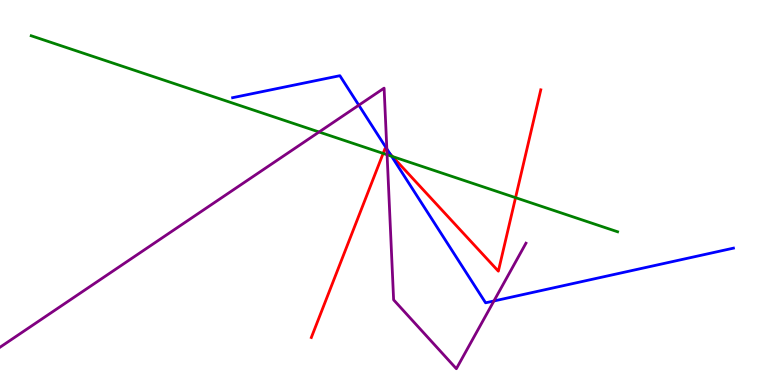[{'lines': ['blue', 'red'], 'intersections': [{'x': 5.03, 'y': 6.01}]}, {'lines': ['green', 'red'], 'intersections': [{'x': 4.94, 'y': 6.02}, {'x': 5.06, 'y': 5.93}, {'x': 6.65, 'y': 4.87}]}, {'lines': ['purple', 'red'], 'intersections': [{'x': 4.99, 'y': 6.09}]}, {'lines': ['blue', 'green'], 'intersections': [{'x': 5.05, 'y': 5.94}]}, {'lines': ['blue', 'purple'], 'intersections': [{'x': 4.63, 'y': 7.27}, {'x': 4.99, 'y': 6.13}, {'x': 6.37, 'y': 2.18}]}, {'lines': ['green', 'purple'], 'intersections': [{'x': 4.12, 'y': 6.57}, {'x': 4.99, 'y': 5.98}]}]